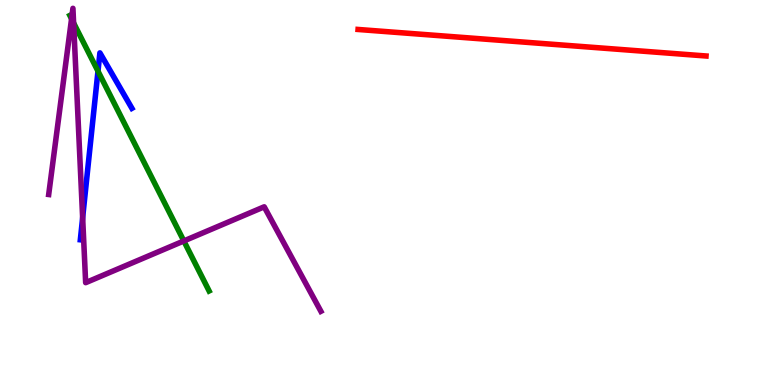[{'lines': ['blue', 'red'], 'intersections': []}, {'lines': ['green', 'red'], 'intersections': []}, {'lines': ['purple', 'red'], 'intersections': []}, {'lines': ['blue', 'green'], 'intersections': [{'x': 1.26, 'y': 8.15}]}, {'lines': ['blue', 'purple'], 'intersections': [{'x': 1.07, 'y': 4.35}]}, {'lines': ['green', 'purple'], 'intersections': [{'x': 0.923, 'y': 9.51}, {'x': 0.95, 'y': 9.4}, {'x': 2.37, 'y': 3.74}]}]